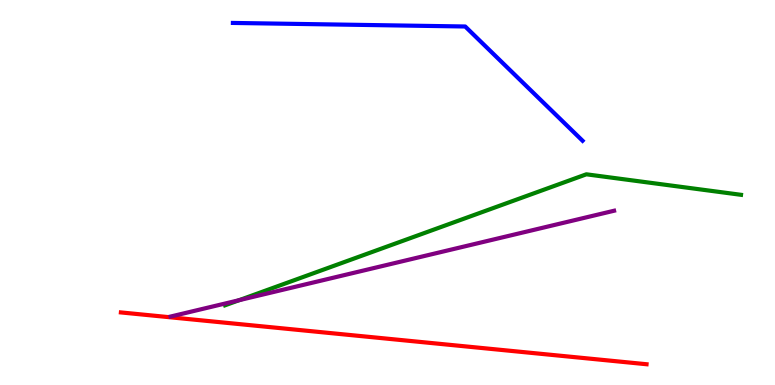[{'lines': ['blue', 'red'], 'intersections': []}, {'lines': ['green', 'red'], 'intersections': []}, {'lines': ['purple', 'red'], 'intersections': []}, {'lines': ['blue', 'green'], 'intersections': []}, {'lines': ['blue', 'purple'], 'intersections': []}, {'lines': ['green', 'purple'], 'intersections': [{'x': 3.09, 'y': 2.2}]}]